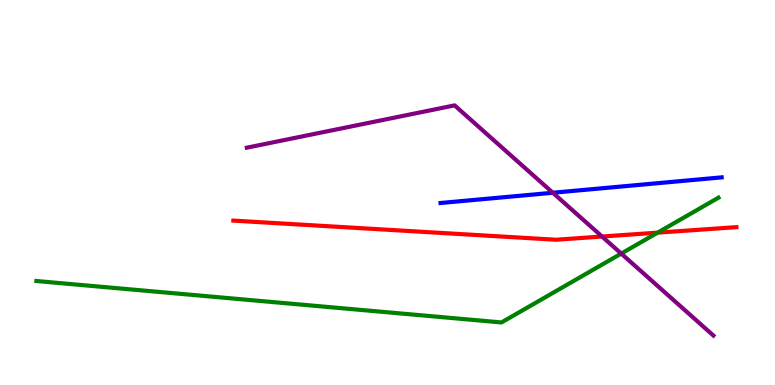[{'lines': ['blue', 'red'], 'intersections': []}, {'lines': ['green', 'red'], 'intersections': [{'x': 8.49, 'y': 3.96}]}, {'lines': ['purple', 'red'], 'intersections': [{'x': 7.77, 'y': 3.86}]}, {'lines': ['blue', 'green'], 'intersections': []}, {'lines': ['blue', 'purple'], 'intersections': [{'x': 7.13, 'y': 4.99}]}, {'lines': ['green', 'purple'], 'intersections': [{'x': 8.02, 'y': 3.41}]}]